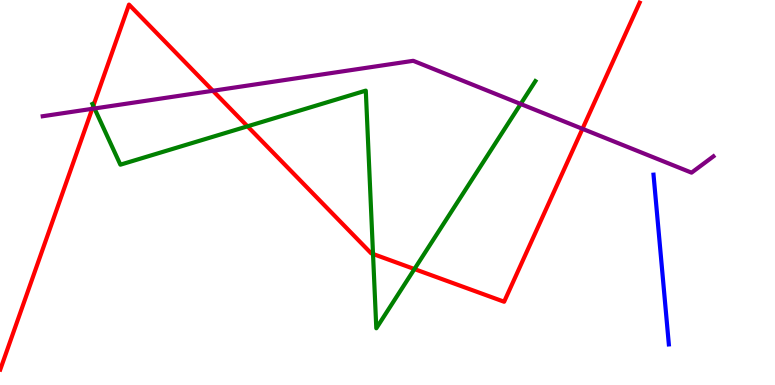[{'lines': ['blue', 'red'], 'intersections': []}, {'lines': ['green', 'red'], 'intersections': [{'x': 1.2, 'y': 7.25}, {'x': 3.19, 'y': 6.72}, {'x': 4.81, 'y': 3.4}, {'x': 5.35, 'y': 3.01}]}, {'lines': ['purple', 'red'], 'intersections': [{'x': 1.19, 'y': 7.17}, {'x': 2.75, 'y': 7.64}, {'x': 7.52, 'y': 6.65}]}, {'lines': ['blue', 'green'], 'intersections': []}, {'lines': ['blue', 'purple'], 'intersections': []}, {'lines': ['green', 'purple'], 'intersections': [{'x': 1.22, 'y': 7.18}, {'x': 6.72, 'y': 7.3}]}]